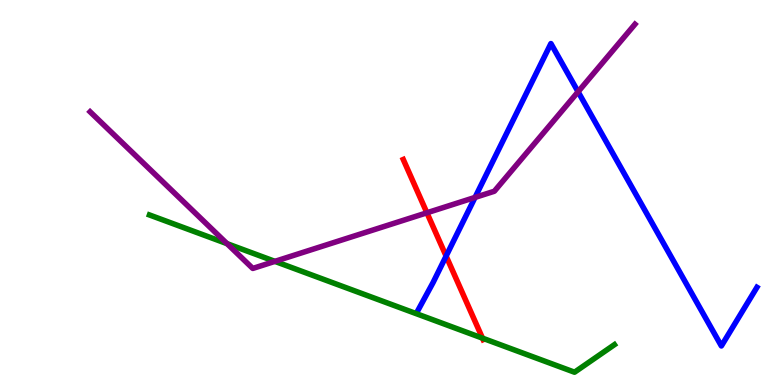[{'lines': ['blue', 'red'], 'intersections': [{'x': 5.76, 'y': 3.35}]}, {'lines': ['green', 'red'], 'intersections': [{'x': 6.23, 'y': 1.22}]}, {'lines': ['purple', 'red'], 'intersections': [{'x': 5.51, 'y': 4.47}]}, {'lines': ['blue', 'green'], 'intersections': []}, {'lines': ['blue', 'purple'], 'intersections': [{'x': 6.13, 'y': 4.87}, {'x': 7.46, 'y': 7.62}]}, {'lines': ['green', 'purple'], 'intersections': [{'x': 2.93, 'y': 3.67}, {'x': 3.55, 'y': 3.21}]}]